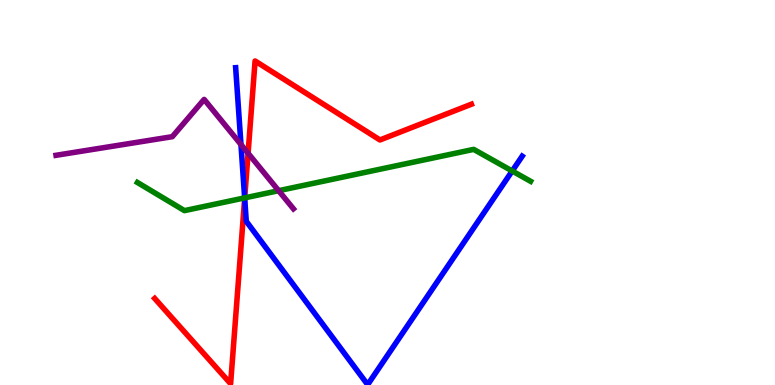[{'lines': ['blue', 'red'], 'intersections': [{'x': 3.16, 'y': 4.85}]}, {'lines': ['green', 'red'], 'intersections': [{'x': 3.16, 'y': 4.86}]}, {'lines': ['purple', 'red'], 'intersections': [{'x': 3.2, 'y': 6.02}]}, {'lines': ['blue', 'green'], 'intersections': [{'x': 3.16, 'y': 4.86}, {'x': 6.61, 'y': 5.56}]}, {'lines': ['blue', 'purple'], 'intersections': [{'x': 3.11, 'y': 6.25}]}, {'lines': ['green', 'purple'], 'intersections': [{'x': 3.6, 'y': 5.05}]}]